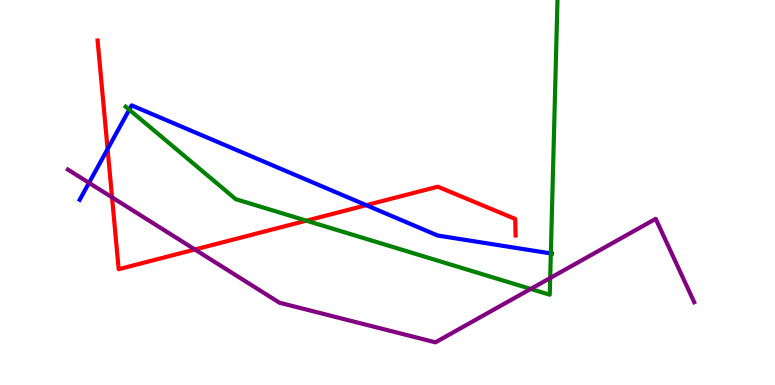[{'lines': ['blue', 'red'], 'intersections': [{'x': 1.39, 'y': 6.13}, {'x': 4.73, 'y': 4.67}]}, {'lines': ['green', 'red'], 'intersections': [{'x': 3.95, 'y': 4.27}]}, {'lines': ['purple', 'red'], 'intersections': [{'x': 1.45, 'y': 4.87}, {'x': 2.52, 'y': 3.52}]}, {'lines': ['blue', 'green'], 'intersections': [{'x': 1.67, 'y': 7.15}, {'x': 7.11, 'y': 3.42}]}, {'lines': ['blue', 'purple'], 'intersections': [{'x': 1.15, 'y': 5.25}]}, {'lines': ['green', 'purple'], 'intersections': [{'x': 6.85, 'y': 2.5}, {'x': 7.1, 'y': 2.78}]}]